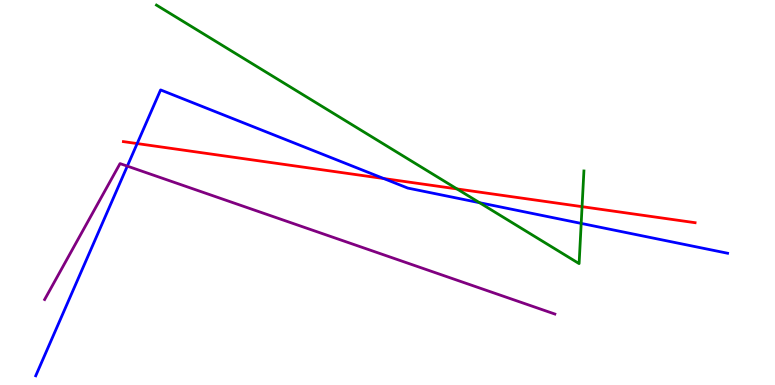[{'lines': ['blue', 'red'], 'intersections': [{'x': 1.77, 'y': 6.27}, {'x': 4.95, 'y': 5.36}]}, {'lines': ['green', 'red'], 'intersections': [{'x': 5.9, 'y': 5.09}, {'x': 7.51, 'y': 4.63}]}, {'lines': ['purple', 'red'], 'intersections': []}, {'lines': ['blue', 'green'], 'intersections': [{'x': 6.19, 'y': 4.74}, {'x': 7.5, 'y': 4.2}]}, {'lines': ['blue', 'purple'], 'intersections': [{'x': 1.64, 'y': 5.69}]}, {'lines': ['green', 'purple'], 'intersections': []}]